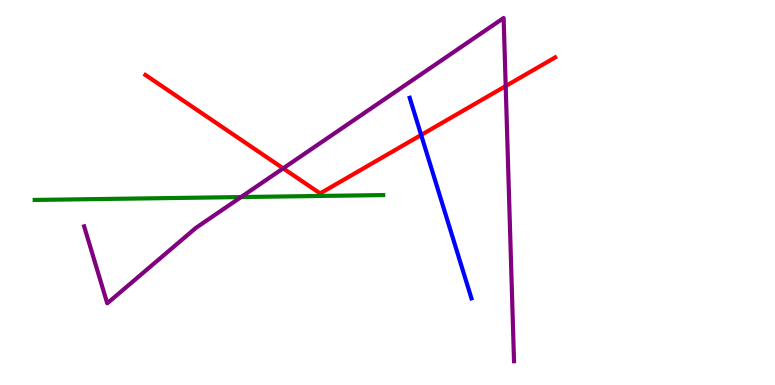[{'lines': ['blue', 'red'], 'intersections': [{'x': 5.43, 'y': 6.49}]}, {'lines': ['green', 'red'], 'intersections': []}, {'lines': ['purple', 'red'], 'intersections': [{'x': 3.65, 'y': 5.63}, {'x': 6.52, 'y': 7.76}]}, {'lines': ['blue', 'green'], 'intersections': []}, {'lines': ['blue', 'purple'], 'intersections': []}, {'lines': ['green', 'purple'], 'intersections': [{'x': 3.11, 'y': 4.88}]}]